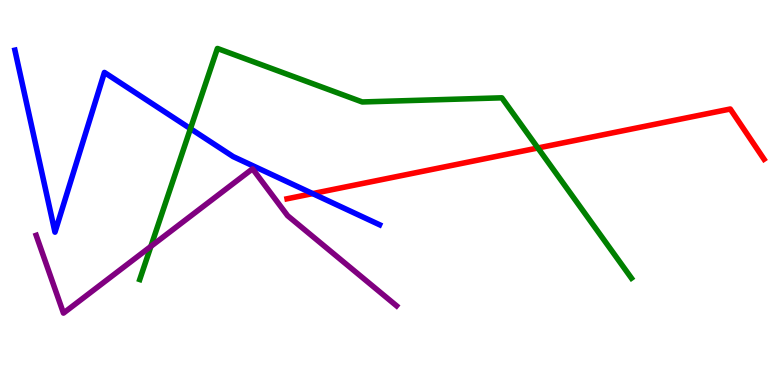[{'lines': ['blue', 'red'], 'intersections': [{'x': 4.03, 'y': 4.97}]}, {'lines': ['green', 'red'], 'intersections': [{'x': 6.94, 'y': 6.16}]}, {'lines': ['purple', 'red'], 'intersections': []}, {'lines': ['blue', 'green'], 'intersections': [{'x': 2.46, 'y': 6.66}]}, {'lines': ['blue', 'purple'], 'intersections': []}, {'lines': ['green', 'purple'], 'intersections': [{'x': 1.95, 'y': 3.6}]}]